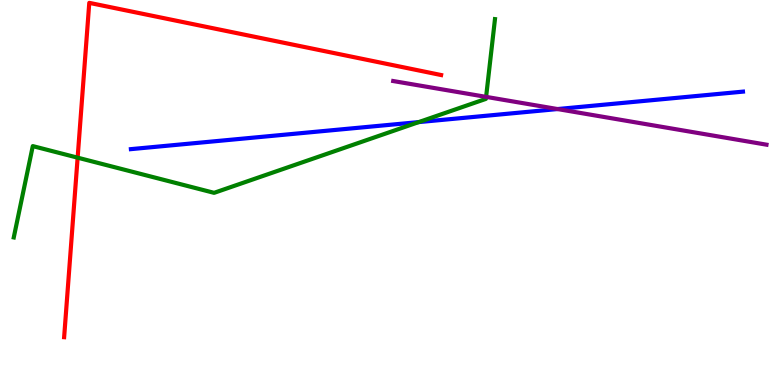[{'lines': ['blue', 'red'], 'intersections': []}, {'lines': ['green', 'red'], 'intersections': [{'x': 1.0, 'y': 5.9}]}, {'lines': ['purple', 'red'], 'intersections': []}, {'lines': ['blue', 'green'], 'intersections': [{'x': 5.4, 'y': 6.83}]}, {'lines': ['blue', 'purple'], 'intersections': [{'x': 7.19, 'y': 7.17}]}, {'lines': ['green', 'purple'], 'intersections': [{'x': 6.27, 'y': 7.48}]}]